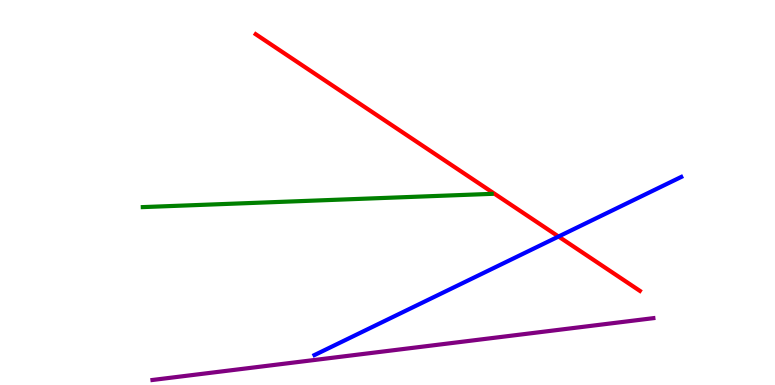[{'lines': ['blue', 'red'], 'intersections': [{'x': 7.21, 'y': 3.86}]}, {'lines': ['green', 'red'], 'intersections': []}, {'lines': ['purple', 'red'], 'intersections': []}, {'lines': ['blue', 'green'], 'intersections': []}, {'lines': ['blue', 'purple'], 'intersections': []}, {'lines': ['green', 'purple'], 'intersections': []}]